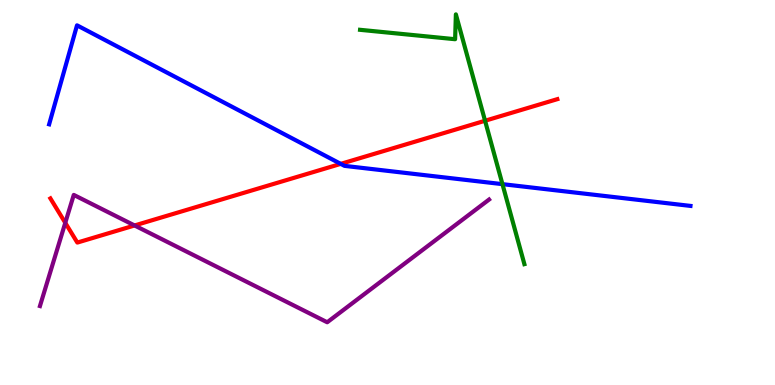[{'lines': ['blue', 'red'], 'intersections': [{'x': 4.4, 'y': 5.74}]}, {'lines': ['green', 'red'], 'intersections': [{'x': 6.26, 'y': 6.86}]}, {'lines': ['purple', 'red'], 'intersections': [{'x': 0.842, 'y': 4.21}, {'x': 1.74, 'y': 4.14}]}, {'lines': ['blue', 'green'], 'intersections': [{'x': 6.48, 'y': 5.22}]}, {'lines': ['blue', 'purple'], 'intersections': []}, {'lines': ['green', 'purple'], 'intersections': []}]